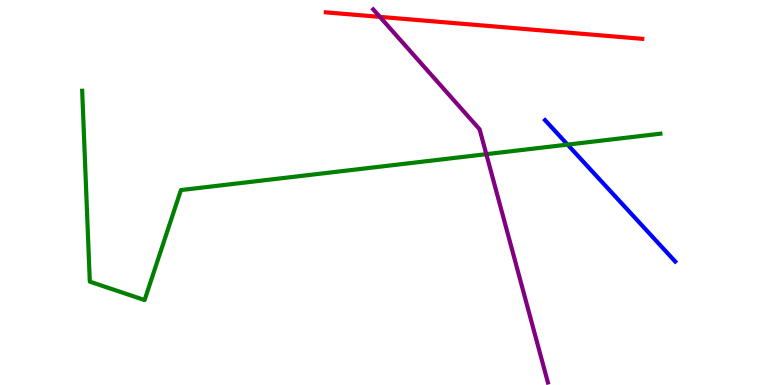[{'lines': ['blue', 'red'], 'intersections': []}, {'lines': ['green', 'red'], 'intersections': []}, {'lines': ['purple', 'red'], 'intersections': [{'x': 4.9, 'y': 9.56}]}, {'lines': ['blue', 'green'], 'intersections': [{'x': 7.32, 'y': 6.24}]}, {'lines': ['blue', 'purple'], 'intersections': []}, {'lines': ['green', 'purple'], 'intersections': [{'x': 6.27, 'y': 6.0}]}]